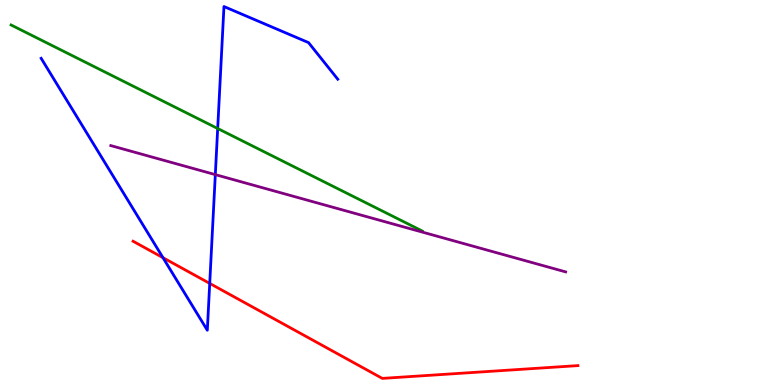[{'lines': ['blue', 'red'], 'intersections': [{'x': 2.1, 'y': 3.31}, {'x': 2.71, 'y': 2.64}]}, {'lines': ['green', 'red'], 'intersections': []}, {'lines': ['purple', 'red'], 'intersections': []}, {'lines': ['blue', 'green'], 'intersections': [{'x': 2.81, 'y': 6.66}]}, {'lines': ['blue', 'purple'], 'intersections': [{'x': 2.78, 'y': 5.46}]}, {'lines': ['green', 'purple'], 'intersections': []}]